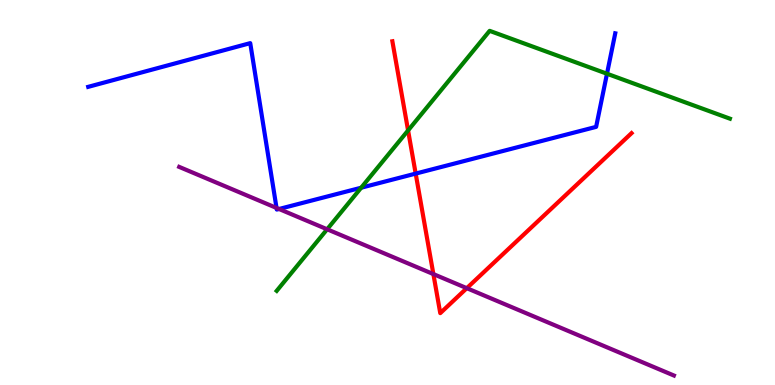[{'lines': ['blue', 'red'], 'intersections': [{'x': 5.36, 'y': 5.49}]}, {'lines': ['green', 'red'], 'intersections': [{'x': 5.27, 'y': 6.61}]}, {'lines': ['purple', 'red'], 'intersections': [{'x': 5.59, 'y': 2.88}, {'x': 6.02, 'y': 2.51}]}, {'lines': ['blue', 'green'], 'intersections': [{'x': 4.66, 'y': 5.12}, {'x': 7.83, 'y': 8.08}]}, {'lines': ['blue', 'purple'], 'intersections': [{'x': 3.57, 'y': 4.6}, {'x': 3.6, 'y': 4.57}]}, {'lines': ['green', 'purple'], 'intersections': [{'x': 4.22, 'y': 4.04}]}]